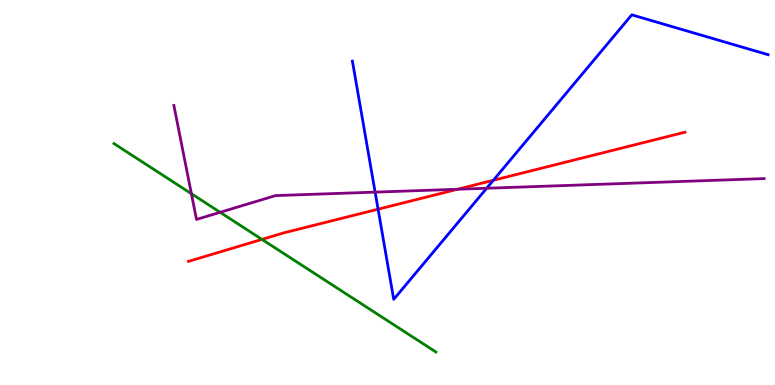[{'lines': ['blue', 'red'], 'intersections': [{'x': 4.88, 'y': 4.57}, {'x': 6.37, 'y': 5.32}]}, {'lines': ['green', 'red'], 'intersections': [{'x': 3.38, 'y': 3.78}]}, {'lines': ['purple', 'red'], 'intersections': [{'x': 5.9, 'y': 5.08}]}, {'lines': ['blue', 'green'], 'intersections': []}, {'lines': ['blue', 'purple'], 'intersections': [{'x': 4.84, 'y': 5.01}, {'x': 6.28, 'y': 5.11}]}, {'lines': ['green', 'purple'], 'intersections': [{'x': 2.47, 'y': 4.97}, {'x': 2.84, 'y': 4.49}]}]